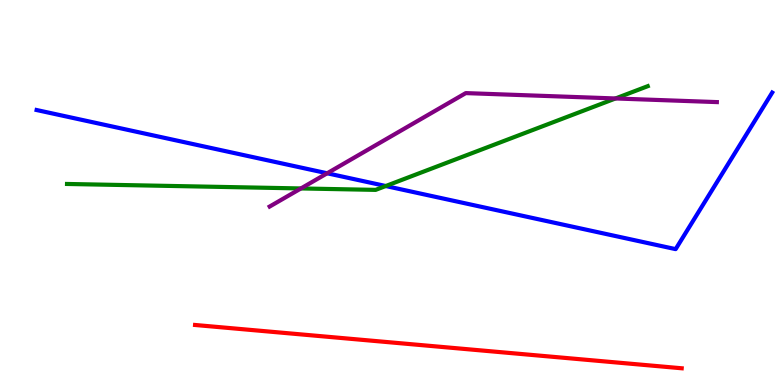[{'lines': ['blue', 'red'], 'intersections': []}, {'lines': ['green', 'red'], 'intersections': []}, {'lines': ['purple', 'red'], 'intersections': []}, {'lines': ['blue', 'green'], 'intersections': [{'x': 4.98, 'y': 5.17}]}, {'lines': ['blue', 'purple'], 'intersections': [{'x': 4.22, 'y': 5.5}]}, {'lines': ['green', 'purple'], 'intersections': [{'x': 3.88, 'y': 5.11}, {'x': 7.94, 'y': 7.44}]}]